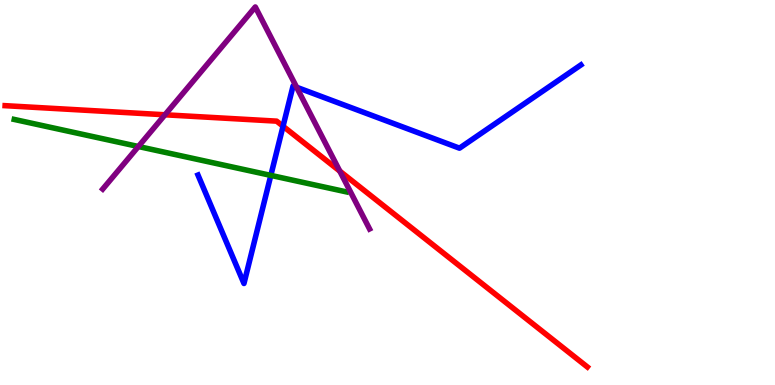[{'lines': ['blue', 'red'], 'intersections': [{'x': 3.65, 'y': 6.72}]}, {'lines': ['green', 'red'], 'intersections': []}, {'lines': ['purple', 'red'], 'intersections': [{'x': 2.13, 'y': 7.02}, {'x': 4.38, 'y': 5.56}]}, {'lines': ['blue', 'green'], 'intersections': [{'x': 3.49, 'y': 5.44}]}, {'lines': ['blue', 'purple'], 'intersections': [{'x': 3.83, 'y': 7.73}]}, {'lines': ['green', 'purple'], 'intersections': [{'x': 1.79, 'y': 6.19}]}]